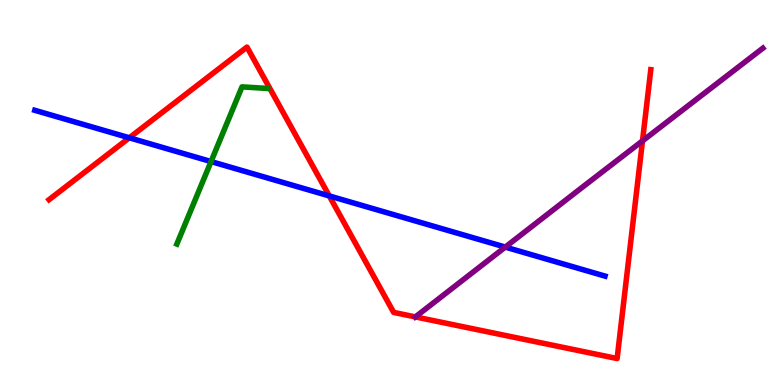[{'lines': ['blue', 'red'], 'intersections': [{'x': 1.67, 'y': 6.42}, {'x': 4.25, 'y': 4.91}]}, {'lines': ['green', 'red'], 'intersections': []}, {'lines': ['purple', 'red'], 'intersections': [{'x': 5.36, 'y': 1.77}, {'x': 8.29, 'y': 6.34}]}, {'lines': ['blue', 'green'], 'intersections': [{'x': 2.72, 'y': 5.8}]}, {'lines': ['blue', 'purple'], 'intersections': [{'x': 6.52, 'y': 3.58}]}, {'lines': ['green', 'purple'], 'intersections': []}]